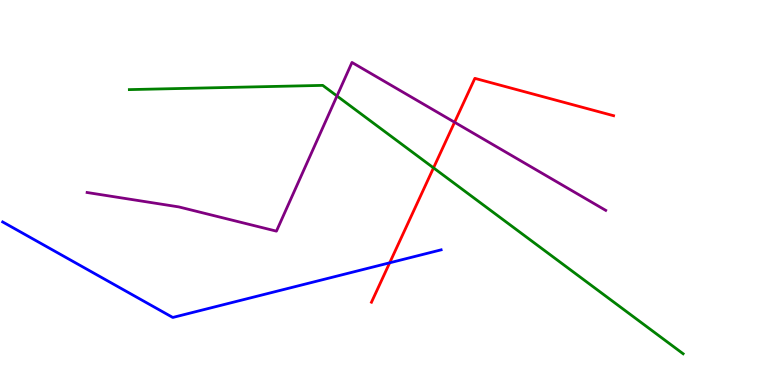[{'lines': ['blue', 'red'], 'intersections': [{'x': 5.03, 'y': 3.17}]}, {'lines': ['green', 'red'], 'intersections': [{'x': 5.59, 'y': 5.64}]}, {'lines': ['purple', 'red'], 'intersections': [{'x': 5.87, 'y': 6.82}]}, {'lines': ['blue', 'green'], 'intersections': []}, {'lines': ['blue', 'purple'], 'intersections': []}, {'lines': ['green', 'purple'], 'intersections': [{'x': 4.35, 'y': 7.51}]}]